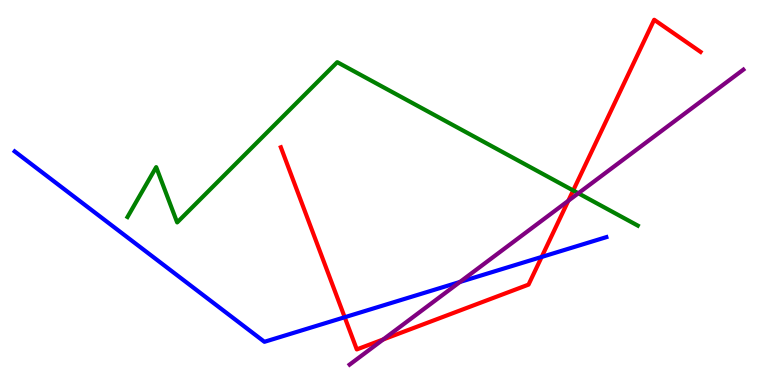[{'lines': ['blue', 'red'], 'intersections': [{'x': 4.45, 'y': 1.76}, {'x': 6.99, 'y': 3.33}]}, {'lines': ['green', 'red'], 'intersections': [{'x': 7.4, 'y': 5.05}]}, {'lines': ['purple', 'red'], 'intersections': [{'x': 4.94, 'y': 1.18}, {'x': 7.33, 'y': 4.78}]}, {'lines': ['blue', 'green'], 'intersections': []}, {'lines': ['blue', 'purple'], 'intersections': [{'x': 5.93, 'y': 2.68}]}, {'lines': ['green', 'purple'], 'intersections': [{'x': 7.46, 'y': 4.98}]}]